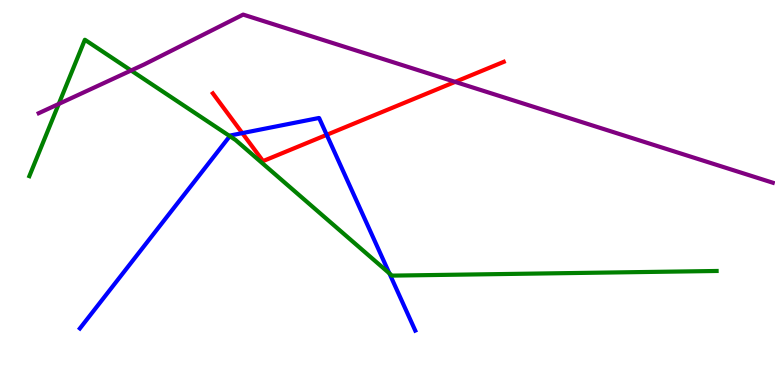[{'lines': ['blue', 'red'], 'intersections': [{'x': 3.13, 'y': 6.54}, {'x': 4.22, 'y': 6.5}]}, {'lines': ['green', 'red'], 'intersections': []}, {'lines': ['purple', 'red'], 'intersections': [{'x': 5.87, 'y': 7.87}]}, {'lines': ['blue', 'green'], 'intersections': [{'x': 2.97, 'y': 6.46}, {'x': 5.02, 'y': 2.9}]}, {'lines': ['blue', 'purple'], 'intersections': []}, {'lines': ['green', 'purple'], 'intersections': [{'x': 0.758, 'y': 7.3}, {'x': 1.69, 'y': 8.17}]}]